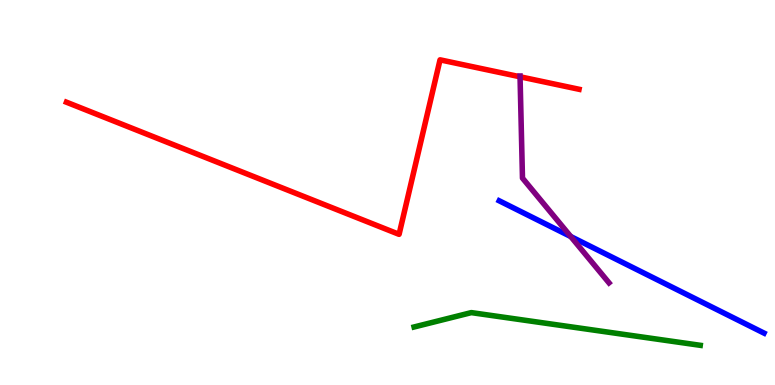[{'lines': ['blue', 'red'], 'intersections': []}, {'lines': ['green', 'red'], 'intersections': []}, {'lines': ['purple', 'red'], 'intersections': [{'x': 6.71, 'y': 8.01}]}, {'lines': ['blue', 'green'], 'intersections': []}, {'lines': ['blue', 'purple'], 'intersections': [{'x': 7.36, 'y': 3.86}]}, {'lines': ['green', 'purple'], 'intersections': []}]